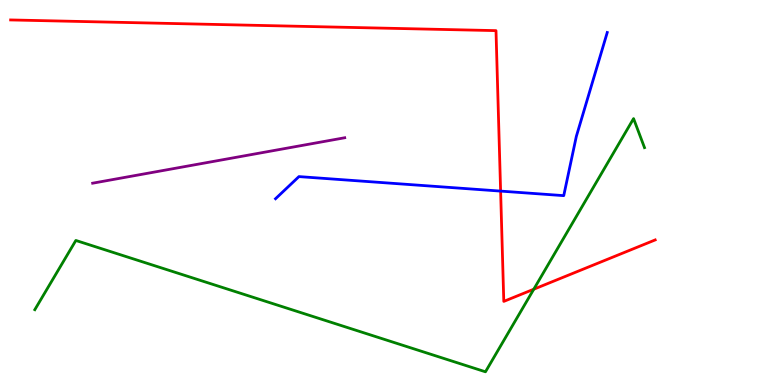[{'lines': ['blue', 'red'], 'intersections': [{'x': 6.46, 'y': 5.04}]}, {'lines': ['green', 'red'], 'intersections': [{'x': 6.89, 'y': 2.49}]}, {'lines': ['purple', 'red'], 'intersections': []}, {'lines': ['blue', 'green'], 'intersections': []}, {'lines': ['blue', 'purple'], 'intersections': []}, {'lines': ['green', 'purple'], 'intersections': []}]